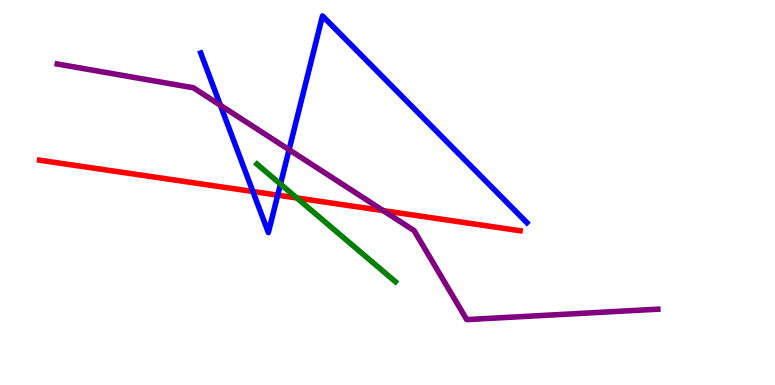[{'lines': ['blue', 'red'], 'intersections': [{'x': 3.26, 'y': 5.03}, {'x': 3.58, 'y': 4.93}]}, {'lines': ['green', 'red'], 'intersections': [{'x': 3.83, 'y': 4.86}]}, {'lines': ['purple', 'red'], 'intersections': [{'x': 4.95, 'y': 4.53}]}, {'lines': ['blue', 'green'], 'intersections': [{'x': 3.62, 'y': 5.22}]}, {'lines': ['blue', 'purple'], 'intersections': [{'x': 2.84, 'y': 7.27}, {'x': 3.73, 'y': 6.11}]}, {'lines': ['green', 'purple'], 'intersections': []}]